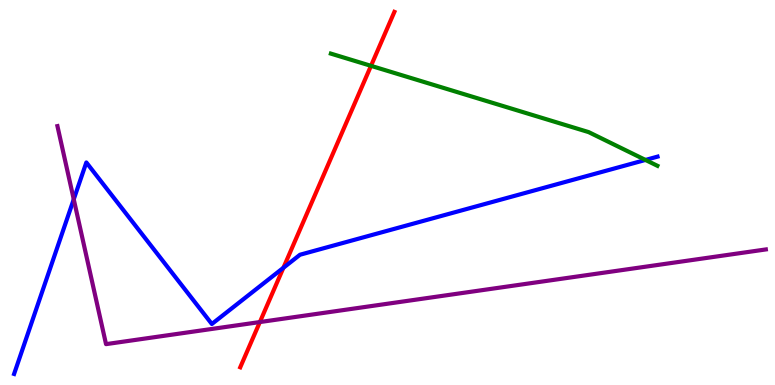[{'lines': ['blue', 'red'], 'intersections': [{'x': 3.66, 'y': 3.04}]}, {'lines': ['green', 'red'], 'intersections': [{'x': 4.79, 'y': 8.29}]}, {'lines': ['purple', 'red'], 'intersections': [{'x': 3.35, 'y': 1.63}]}, {'lines': ['blue', 'green'], 'intersections': [{'x': 8.33, 'y': 5.85}]}, {'lines': ['blue', 'purple'], 'intersections': [{'x': 0.952, 'y': 4.82}]}, {'lines': ['green', 'purple'], 'intersections': []}]